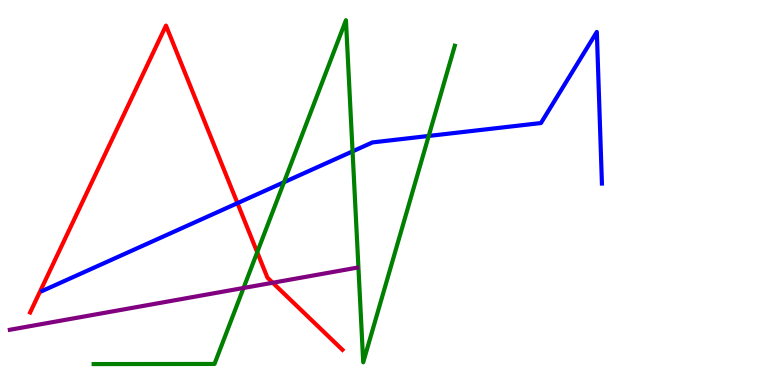[{'lines': ['blue', 'red'], 'intersections': [{'x': 3.06, 'y': 4.72}]}, {'lines': ['green', 'red'], 'intersections': [{'x': 3.32, 'y': 3.45}]}, {'lines': ['purple', 'red'], 'intersections': [{'x': 3.52, 'y': 2.66}]}, {'lines': ['blue', 'green'], 'intersections': [{'x': 3.66, 'y': 5.27}, {'x': 4.55, 'y': 6.07}, {'x': 5.53, 'y': 6.47}]}, {'lines': ['blue', 'purple'], 'intersections': []}, {'lines': ['green', 'purple'], 'intersections': [{'x': 3.14, 'y': 2.52}]}]